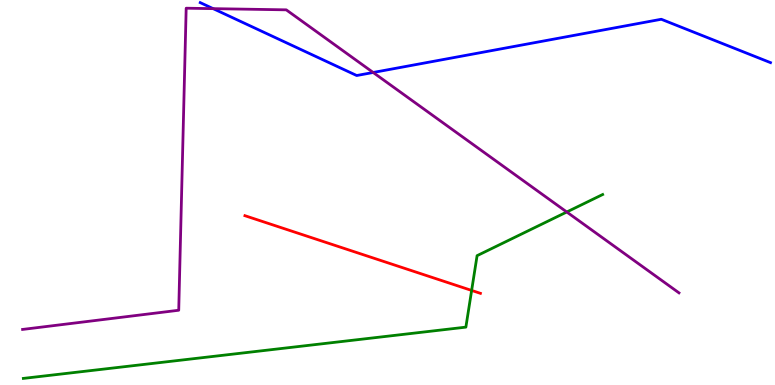[{'lines': ['blue', 'red'], 'intersections': []}, {'lines': ['green', 'red'], 'intersections': [{'x': 6.09, 'y': 2.46}]}, {'lines': ['purple', 'red'], 'intersections': []}, {'lines': ['blue', 'green'], 'intersections': []}, {'lines': ['blue', 'purple'], 'intersections': [{'x': 2.75, 'y': 9.78}, {'x': 4.82, 'y': 8.12}]}, {'lines': ['green', 'purple'], 'intersections': [{'x': 7.31, 'y': 4.49}]}]